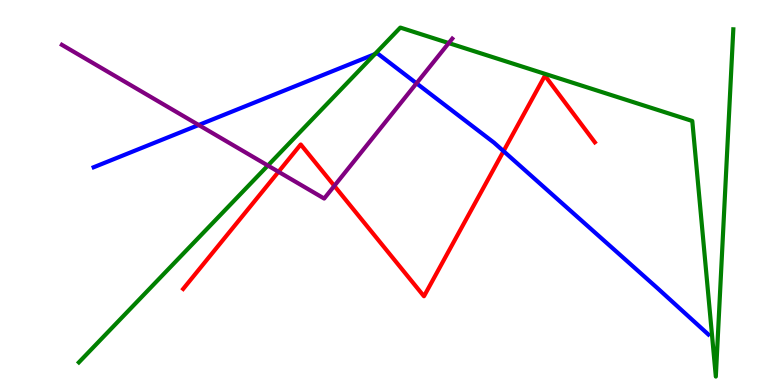[{'lines': ['blue', 'red'], 'intersections': [{'x': 6.5, 'y': 6.07}]}, {'lines': ['green', 'red'], 'intersections': []}, {'lines': ['purple', 'red'], 'intersections': [{'x': 3.59, 'y': 5.54}, {'x': 4.31, 'y': 5.17}]}, {'lines': ['blue', 'green'], 'intersections': [{'x': 4.84, 'y': 8.59}]}, {'lines': ['blue', 'purple'], 'intersections': [{'x': 2.56, 'y': 6.75}, {'x': 5.37, 'y': 7.84}]}, {'lines': ['green', 'purple'], 'intersections': [{'x': 3.46, 'y': 5.7}, {'x': 5.79, 'y': 8.88}]}]